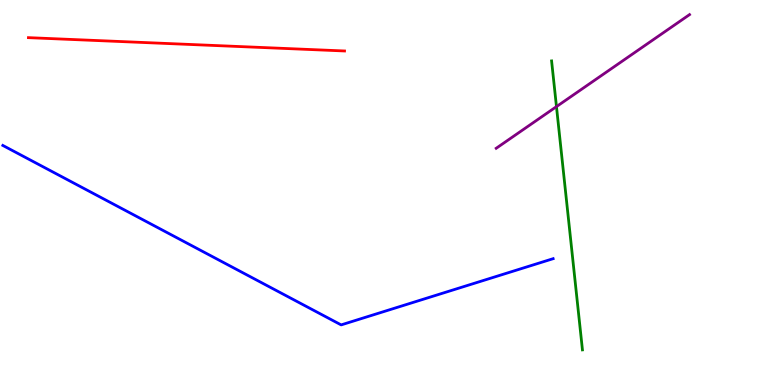[{'lines': ['blue', 'red'], 'intersections': []}, {'lines': ['green', 'red'], 'intersections': []}, {'lines': ['purple', 'red'], 'intersections': []}, {'lines': ['blue', 'green'], 'intersections': []}, {'lines': ['blue', 'purple'], 'intersections': []}, {'lines': ['green', 'purple'], 'intersections': [{'x': 7.18, 'y': 7.23}]}]